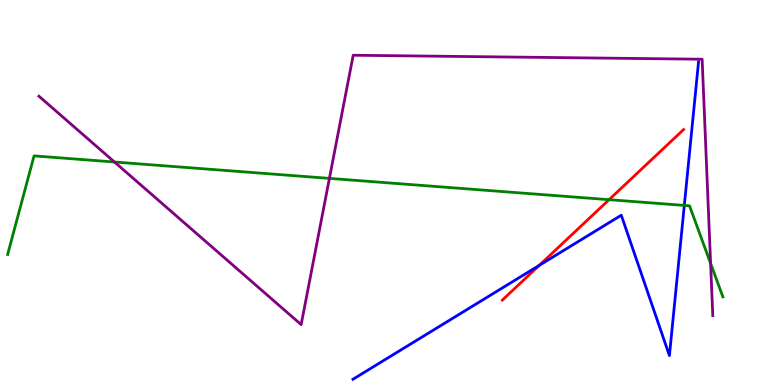[{'lines': ['blue', 'red'], 'intersections': [{'x': 6.96, 'y': 3.11}]}, {'lines': ['green', 'red'], 'intersections': [{'x': 7.86, 'y': 4.81}]}, {'lines': ['purple', 'red'], 'intersections': []}, {'lines': ['blue', 'green'], 'intersections': [{'x': 8.83, 'y': 4.66}]}, {'lines': ['blue', 'purple'], 'intersections': []}, {'lines': ['green', 'purple'], 'intersections': [{'x': 1.48, 'y': 5.79}, {'x': 4.25, 'y': 5.37}, {'x': 9.17, 'y': 3.16}]}]